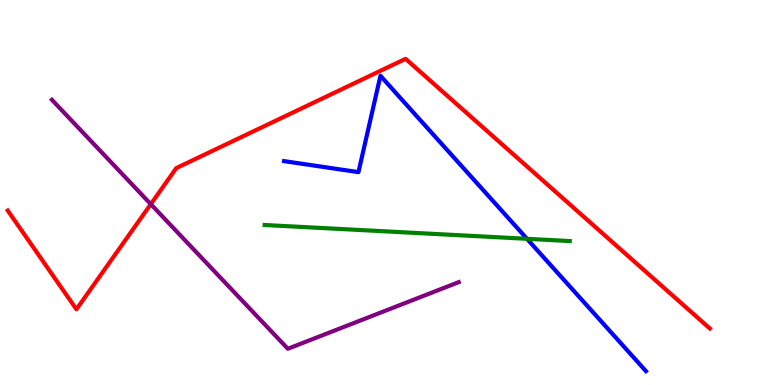[{'lines': ['blue', 'red'], 'intersections': []}, {'lines': ['green', 'red'], 'intersections': []}, {'lines': ['purple', 'red'], 'intersections': [{'x': 1.95, 'y': 4.7}]}, {'lines': ['blue', 'green'], 'intersections': [{'x': 6.8, 'y': 3.8}]}, {'lines': ['blue', 'purple'], 'intersections': []}, {'lines': ['green', 'purple'], 'intersections': []}]